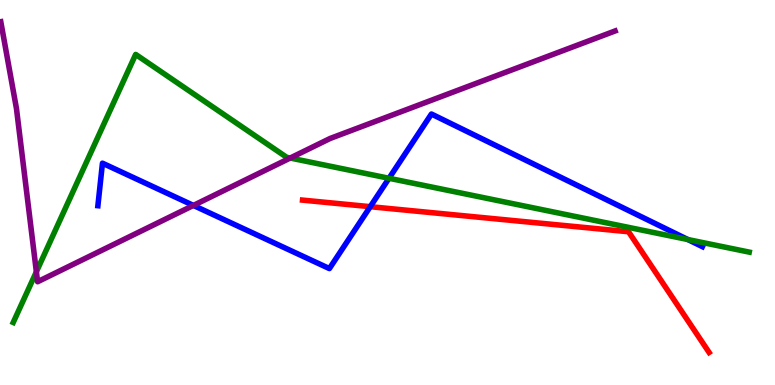[{'lines': ['blue', 'red'], 'intersections': [{'x': 4.78, 'y': 4.63}]}, {'lines': ['green', 'red'], 'intersections': []}, {'lines': ['purple', 'red'], 'intersections': []}, {'lines': ['blue', 'green'], 'intersections': [{'x': 5.02, 'y': 5.37}, {'x': 8.88, 'y': 3.78}]}, {'lines': ['blue', 'purple'], 'intersections': [{'x': 2.5, 'y': 4.66}]}, {'lines': ['green', 'purple'], 'intersections': [{'x': 0.469, 'y': 2.94}, {'x': 3.74, 'y': 5.9}]}]